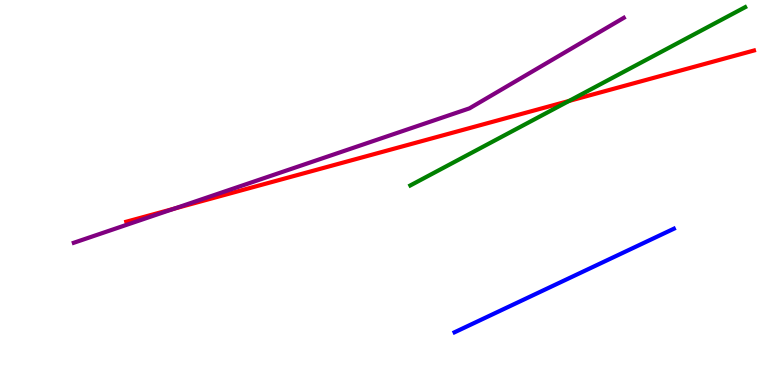[{'lines': ['blue', 'red'], 'intersections': []}, {'lines': ['green', 'red'], 'intersections': [{'x': 7.34, 'y': 7.38}]}, {'lines': ['purple', 'red'], 'intersections': [{'x': 2.25, 'y': 4.58}]}, {'lines': ['blue', 'green'], 'intersections': []}, {'lines': ['blue', 'purple'], 'intersections': []}, {'lines': ['green', 'purple'], 'intersections': []}]